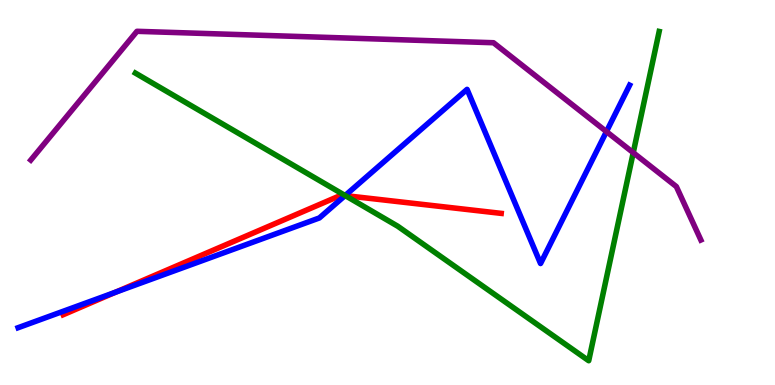[{'lines': ['blue', 'red'], 'intersections': [{'x': 1.49, 'y': 2.41}, {'x': 4.45, 'y': 4.92}]}, {'lines': ['green', 'red'], 'intersections': [{'x': 4.46, 'y': 4.92}]}, {'lines': ['purple', 'red'], 'intersections': []}, {'lines': ['blue', 'green'], 'intersections': [{'x': 4.45, 'y': 4.92}]}, {'lines': ['blue', 'purple'], 'intersections': [{'x': 7.83, 'y': 6.58}]}, {'lines': ['green', 'purple'], 'intersections': [{'x': 8.17, 'y': 6.03}]}]